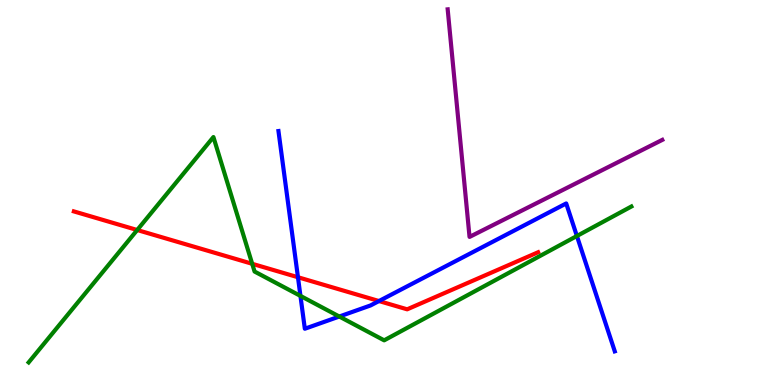[{'lines': ['blue', 'red'], 'intersections': [{'x': 3.84, 'y': 2.8}, {'x': 4.89, 'y': 2.18}]}, {'lines': ['green', 'red'], 'intersections': [{'x': 1.77, 'y': 4.03}, {'x': 3.25, 'y': 3.15}]}, {'lines': ['purple', 'red'], 'intersections': []}, {'lines': ['blue', 'green'], 'intersections': [{'x': 3.88, 'y': 2.31}, {'x': 4.38, 'y': 1.78}, {'x': 7.44, 'y': 3.87}]}, {'lines': ['blue', 'purple'], 'intersections': []}, {'lines': ['green', 'purple'], 'intersections': []}]